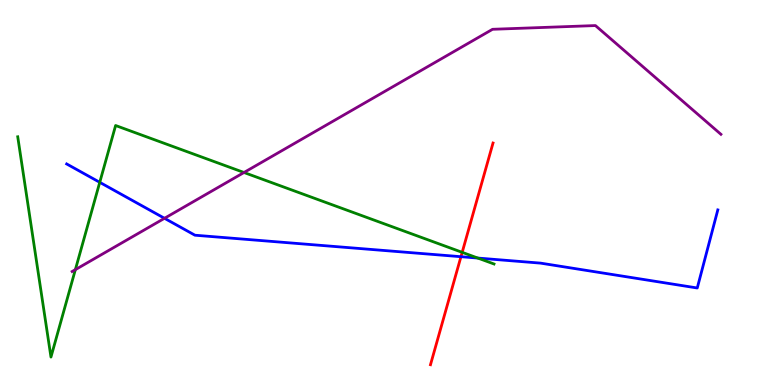[{'lines': ['blue', 'red'], 'intersections': [{'x': 5.95, 'y': 3.33}]}, {'lines': ['green', 'red'], 'intersections': [{'x': 5.96, 'y': 3.45}]}, {'lines': ['purple', 'red'], 'intersections': []}, {'lines': ['blue', 'green'], 'intersections': [{'x': 1.29, 'y': 5.26}, {'x': 6.17, 'y': 3.3}]}, {'lines': ['blue', 'purple'], 'intersections': [{'x': 2.12, 'y': 4.33}]}, {'lines': ['green', 'purple'], 'intersections': [{'x': 0.973, 'y': 3.0}, {'x': 3.15, 'y': 5.52}]}]